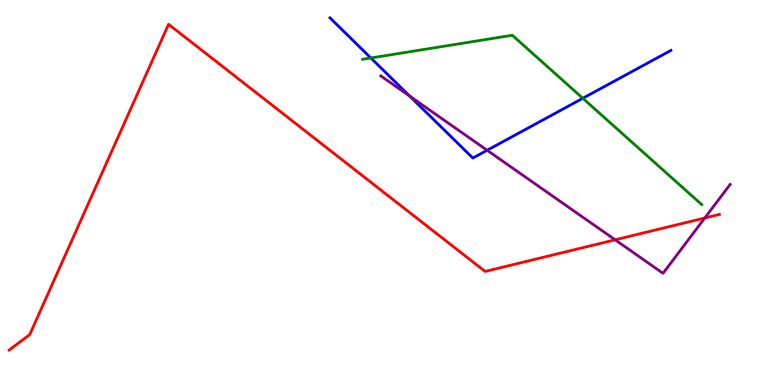[{'lines': ['blue', 'red'], 'intersections': []}, {'lines': ['green', 'red'], 'intersections': []}, {'lines': ['purple', 'red'], 'intersections': [{'x': 7.94, 'y': 3.77}, {'x': 9.09, 'y': 4.34}]}, {'lines': ['blue', 'green'], 'intersections': [{'x': 4.79, 'y': 8.49}, {'x': 7.52, 'y': 7.45}]}, {'lines': ['blue', 'purple'], 'intersections': [{'x': 5.29, 'y': 7.5}, {'x': 6.29, 'y': 6.1}]}, {'lines': ['green', 'purple'], 'intersections': []}]